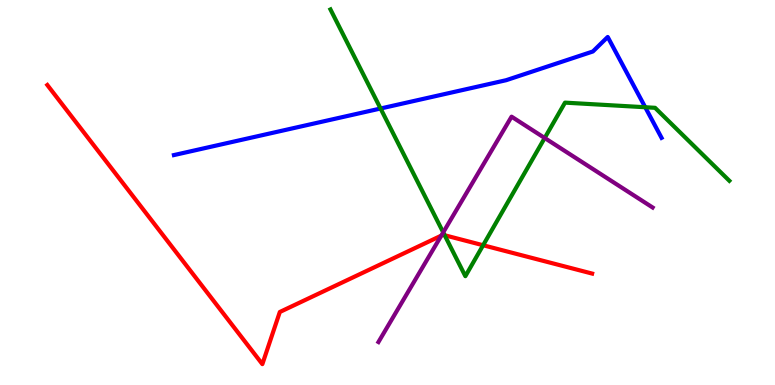[{'lines': ['blue', 'red'], 'intersections': []}, {'lines': ['green', 'red'], 'intersections': [{'x': 5.74, 'y': 3.89}, {'x': 6.23, 'y': 3.63}]}, {'lines': ['purple', 'red'], 'intersections': [{'x': 5.69, 'y': 3.88}]}, {'lines': ['blue', 'green'], 'intersections': [{'x': 4.91, 'y': 7.18}, {'x': 8.33, 'y': 7.21}]}, {'lines': ['blue', 'purple'], 'intersections': []}, {'lines': ['green', 'purple'], 'intersections': [{'x': 5.72, 'y': 3.96}, {'x': 7.03, 'y': 6.42}]}]